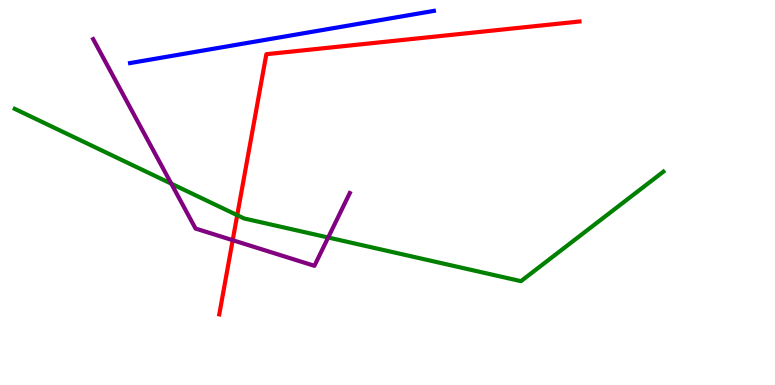[{'lines': ['blue', 'red'], 'intersections': []}, {'lines': ['green', 'red'], 'intersections': [{'x': 3.06, 'y': 4.41}]}, {'lines': ['purple', 'red'], 'intersections': [{'x': 3.0, 'y': 3.76}]}, {'lines': ['blue', 'green'], 'intersections': []}, {'lines': ['blue', 'purple'], 'intersections': []}, {'lines': ['green', 'purple'], 'intersections': [{'x': 2.21, 'y': 5.23}, {'x': 4.23, 'y': 3.83}]}]